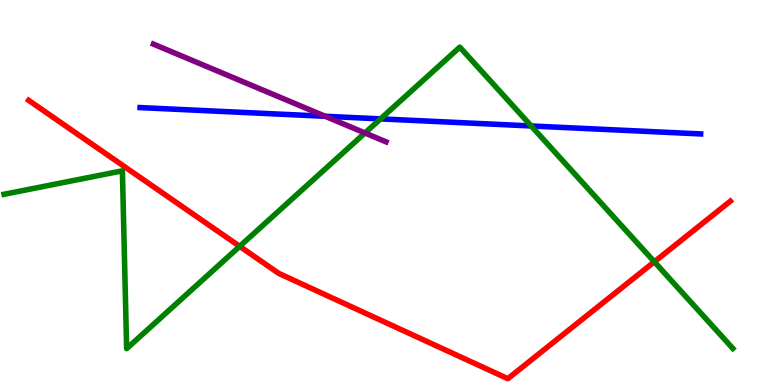[{'lines': ['blue', 'red'], 'intersections': []}, {'lines': ['green', 'red'], 'intersections': [{'x': 3.09, 'y': 3.6}, {'x': 8.44, 'y': 3.2}]}, {'lines': ['purple', 'red'], 'intersections': []}, {'lines': ['blue', 'green'], 'intersections': [{'x': 4.91, 'y': 6.91}, {'x': 6.85, 'y': 6.73}]}, {'lines': ['blue', 'purple'], 'intersections': [{'x': 4.2, 'y': 6.98}]}, {'lines': ['green', 'purple'], 'intersections': [{'x': 4.71, 'y': 6.55}]}]